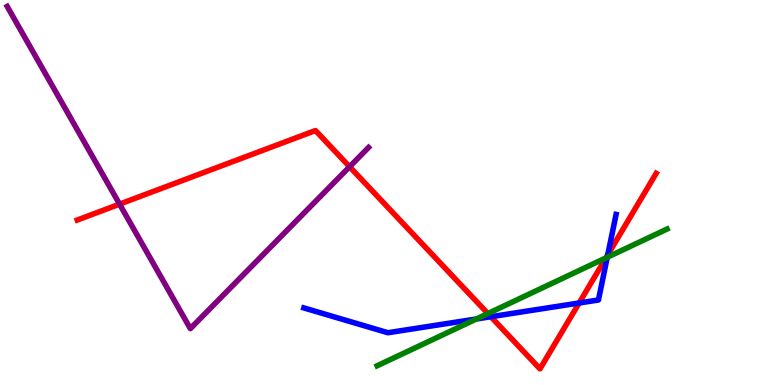[{'lines': ['blue', 'red'], 'intersections': [{'x': 6.33, 'y': 1.77}, {'x': 7.47, 'y': 2.13}, {'x': 7.84, 'y': 3.38}]}, {'lines': ['green', 'red'], 'intersections': [{'x': 6.3, 'y': 1.86}, {'x': 7.82, 'y': 3.3}]}, {'lines': ['purple', 'red'], 'intersections': [{'x': 1.54, 'y': 4.7}, {'x': 4.51, 'y': 5.67}]}, {'lines': ['blue', 'green'], 'intersections': [{'x': 6.15, 'y': 1.71}, {'x': 7.84, 'y': 3.32}]}, {'lines': ['blue', 'purple'], 'intersections': []}, {'lines': ['green', 'purple'], 'intersections': []}]